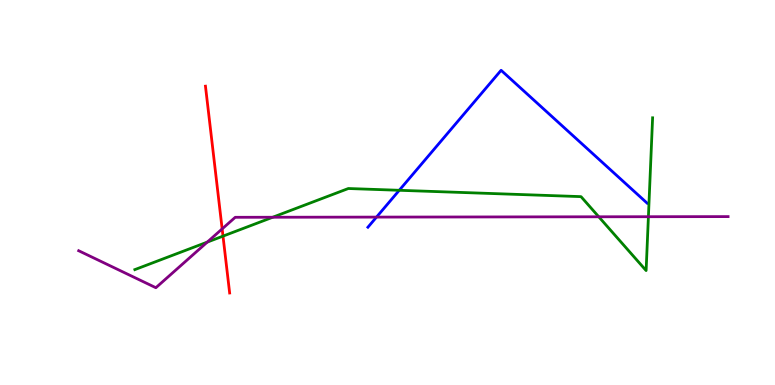[{'lines': ['blue', 'red'], 'intersections': []}, {'lines': ['green', 'red'], 'intersections': [{'x': 2.88, 'y': 3.87}]}, {'lines': ['purple', 'red'], 'intersections': [{'x': 2.87, 'y': 4.05}]}, {'lines': ['blue', 'green'], 'intersections': [{'x': 5.15, 'y': 5.06}]}, {'lines': ['blue', 'purple'], 'intersections': [{'x': 4.86, 'y': 4.36}]}, {'lines': ['green', 'purple'], 'intersections': [{'x': 2.67, 'y': 3.71}, {'x': 3.52, 'y': 4.36}, {'x': 7.73, 'y': 4.37}, {'x': 8.37, 'y': 4.37}]}]